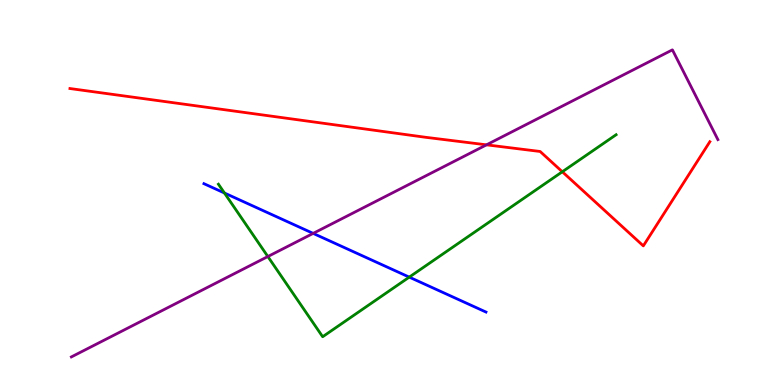[{'lines': ['blue', 'red'], 'intersections': []}, {'lines': ['green', 'red'], 'intersections': [{'x': 7.26, 'y': 5.54}]}, {'lines': ['purple', 'red'], 'intersections': [{'x': 6.28, 'y': 6.24}]}, {'lines': ['blue', 'green'], 'intersections': [{'x': 2.9, 'y': 4.99}, {'x': 5.28, 'y': 2.8}]}, {'lines': ['blue', 'purple'], 'intersections': [{'x': 4.04, 'y': 3.94}]}, {'lines': ['green', 'purple'], 'intersections': [{'x': 3.46, 'y': 3.34}]}]